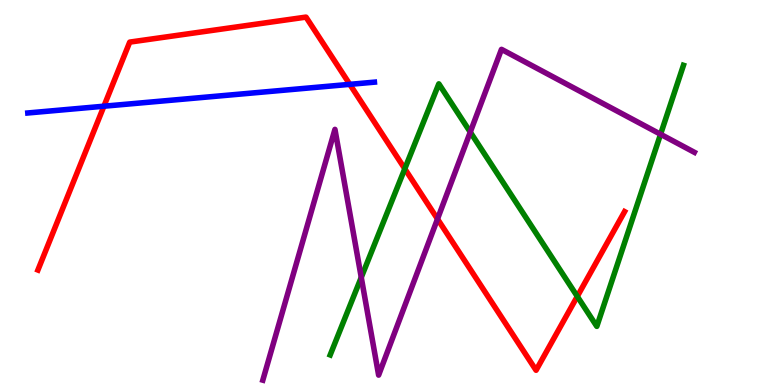[{'lines': ['blue', 'red'], 'intersections': [{'x': 1.34, 'y': 7.24}, {'x': 4.51, 'y': 7.81}]}, {'lines': ['green', 'red'], 'intersections': [{'x': 5.22, 'y': 5.62}, {'x': 7.45, 'y': 2.3}]}, {'lines': ['purple', 'red'], 'intersections': [{'x': 5.65, 'y': 4.31}]}, {'lines': ['blue', 'green'], 'intersections': []}, {'lines': ['blue', 'purple'], 'intersections': []}, {'lines': ['green', 'purple'], 'intersections': [{'x': 4.66, 'y': 2.79}, {'x': 6.07, 'y': 6.57}, {'x': 8.52, 'y': 6.51}]}]